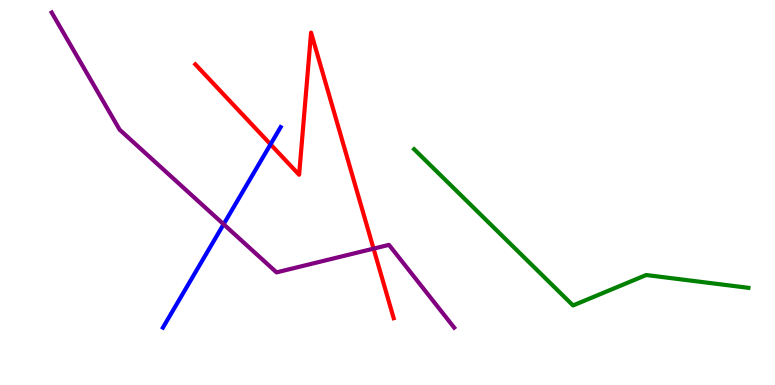[{'lines': ['blue', 'red'], 'intersections': [{'x': 3.49, 'y': 6.25}]}, {'lines': ['green', 'red'], 'intersections': []}, {'lines': ['purple', 'red'], 'intersections': [{'x': 4.82, 'y': 3.54}]}, {'lines': ['blue', 'green'], 'intersections': []}, {'lines': ['blue', 'purple'], 'intersections': [{'x': 2.89, 'y': 4.18}]}, {'lines': ['green', 'purple'], 'intersections': []}]